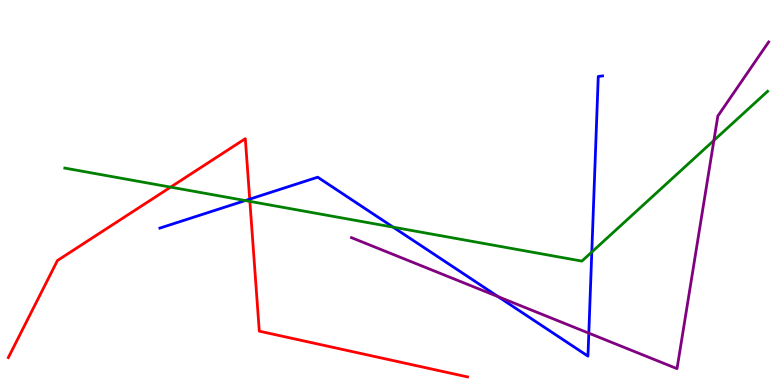[{'lines': ['blue', 'red'], 'intersections': [{'x': 3.22, 'y': 4.83}]}, {'lines': ['green', 'red'], 'intersections': [{'x': 2.2, 'y': 5.14}, {'x': 3.22, 'y': 4.77}]}, {'lines': ['purple', 'red'], 'intersections': []}, {'lines': ['blue', 'green'], 'intersections': [{'x': 3.16, 'y': 4.79}, {'x': 5.07, 'y': 4.1}, {'x': 7.64, 'y': 3.45}]}, {'lines': ['blue', 'purple'], 'intersections': [{'x': 6.43, 'y': 2.29}, {'x': 7.6, 'y': 1.35}]}, {'lines': ['green', 'purple'], 'intersections': [{'x': 9.21, 'y': 6.35}]}]